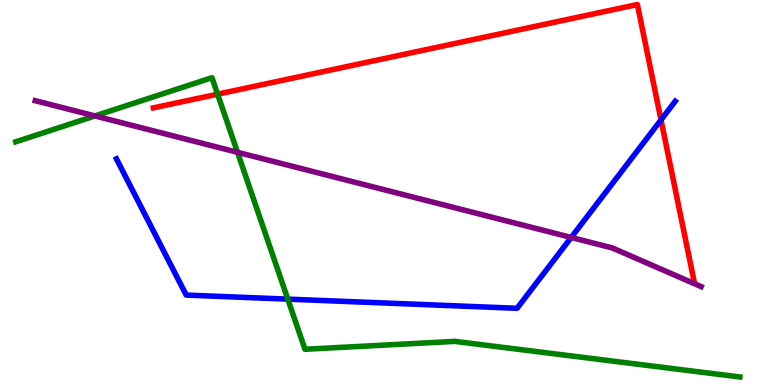[{'lines': ['blue', 'red'], 'intersections': [{'x': 8.53, 'y': 6.89}]}, {'lines': ['green', 'red'], 'intersections': [{'x': 2.81, 'y': 7.55}]}, {'lines': ['purple', 'red'], 'intersections': []}, {'lines': ['blue', 'green'], 'intersections': [{'x': 3.71, 'y': 2.23}]}, {'lines': ['blue', 'purple'], 'intersections': [{'x': 7.37, 'y': 3.83}]}, {'lines': ['green', 'purple'], 'intersections': [{'x': 1.23, 'y': 6.99}, {'x': 3.06, 'y': 6.04}]}]